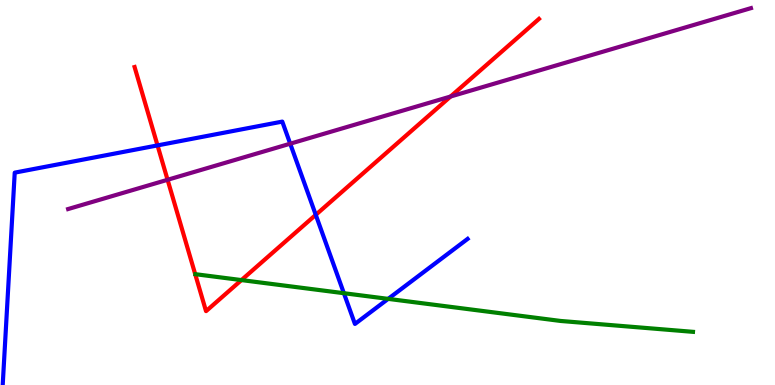[{'lines': ['blue', 'red'], 'intersections': [{'x': 2.03, 'y': 6.22}, {'x': 4.07, 'y': 4.42}]}, {'lines': ['green', 'red'], 'intersections': [{'x': 3.12, 'y': 2.73}]}, {'lines': ['purple', 'red'], 'intersections': [{'x': 2.16, 'y': 5.33}, {'x': 5.81, 'y': 7.49}]}, {'lines': ['blue', 'green'], 'intersections': [{'x': 4.44, 'y': 2.38}, {'x': 5.01, 'y': 2.24}]}, {'lines': ['blue', 'purple'], 'intersections': [{'x': 3.74, 'y': 6.27}]}, {'lines': ['green', 'purple'], 'intersections': []}]